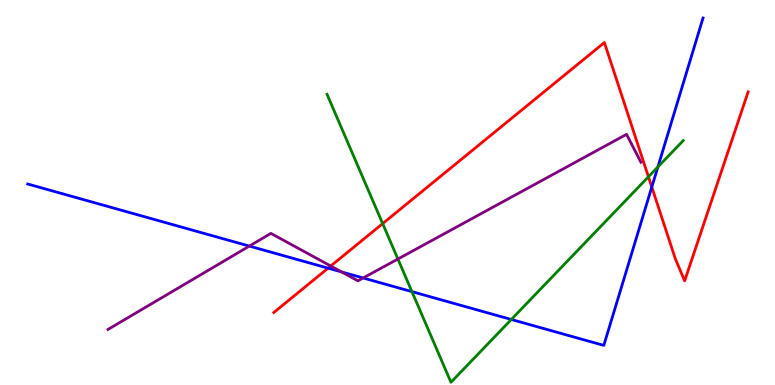[{'lines': ['blue', 'red'], 'intersections': [{'x': 4.23, 'y': 3.03}, {'x': 8.41, 'y': 5.14}]}, {'lines': ['green', 'red'], 'intersections': [{'x': 4.94, 'y': 4.19}, {'x': 8.37, 'y': 5.41}]}, {'lines': ['purple', 'red'], 'intersections': [{'x': 4.27, 'y': 3.09}]}, {'lines': ['blue', 'green'], 'intersections': [{'x': 5.32, 'y': 2.42}, {'x': 6.6, 'y': 1.7}, {'x': 8.49, 'y': 5.66}]}, {'lines': ['blue', 'purple'], 'intersections': [{'x': 3.22, 'y': 3.61}, {'x': 4.41, 'y': 2.94}, {'x': 4.69, 'y': 2.78}]}, {'lines': ['green', 'purple'], 'intersections': [{'x': 5.13, 'y': 3.27}]}]